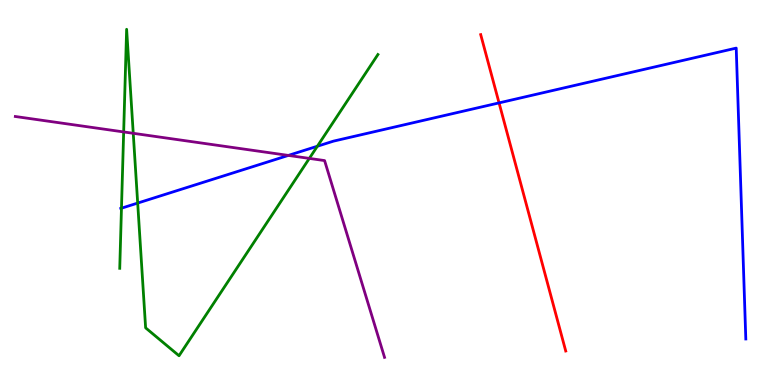[{'lines': ['blue', 'red'], 'intersections': [{'x': 6.44, 'y': 7.33}]}, {'lines': ['green', 'red'], 'intersections': []}, {'lines': ['purple', 'red'], 'intersections': []}, {'lines': ['blue', 'green'], 'intersections': [{'x': 1.57, 'y': 4.59}, {'x': 1.78, 'y': 4.73}, {'x': 4.1, 'y': 6.2}]}, {'lines': ['blue', 'purple'], 'intersections': [{'x': 3.72, 'y': 5.96}]}, {'lines': ['green', 'purple'], 'intersections': [{'x': 1.6, 'y': 6.57}, {'x': 1.72, 'y': 6.54}, {'x': 3.99, 'y': 5.89}]}]